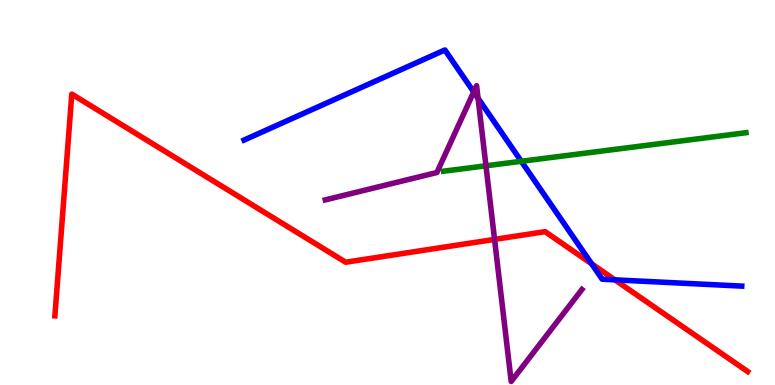[{'lines': ['blue', 'red'], 'intersections': [{'x': 7.63, 'y': 3.15}, {'x': 7.93, 'y': 2.73}]}, {'lines': ['green', 'red'], 'intersections': []}, {'lines': ['purple', 'red'], 'intersections': [{'x': 6.38, 'y': 3.78}]}, {'lines': ['blue', 'green'], 'intersections': [{'x': 6.73, 'y': 5.81}]}, {'lines': ['blue', 'purple'], 'intersections': [{'x': 6.11, 'y': 7.61}, {'x': 6.17, 'y': 7.45}]}, {'lines': ['green', 'purple'], 'intersections': [{'x': 6.27, 'y': 5.69}]}]